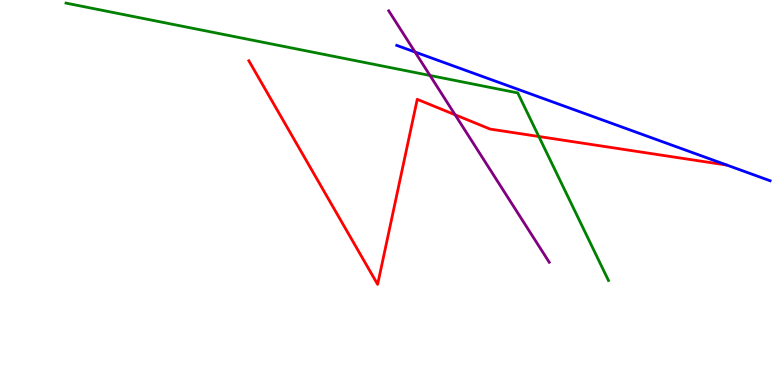[{'lines': ['blue', 'red'], 'intersections': []}, {'lines': ['green', 'red'], 'intersections': [{'x': 6.95, 'y': 6.45}]}, {'lines': ['purple', 'red'], 'intersections': [{'x': 5.87, 'y': 7.02}]}, {'lines': ['blue', 'green'], 'intersections': []}, {'lines': ['blue', 'purple'], 'intersections': [{'x': 5.36, 'y': 8.65}]}, {'lines': ['green', 'purple'], 'intersections': [{'x': 5.55, 'y': 8.04}]}]